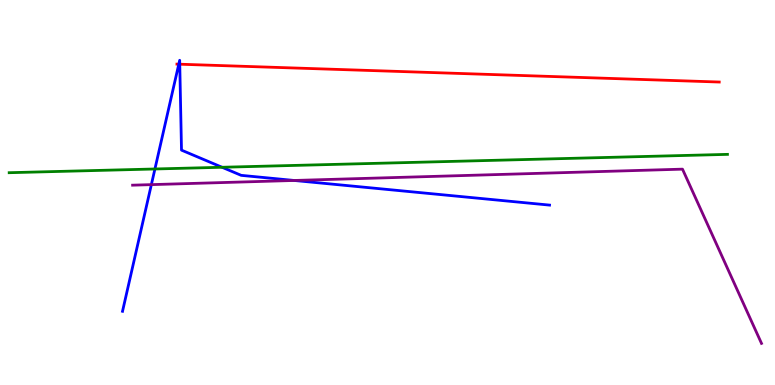[{'lines': ['blue', 'red'], 'intersections': [{'x': 2.31, 'y': 8.33}, {'x': 2.32, 'y': 8.33}]}, {'lines': ['green', 'red'], 'intersections': []}, {'lines': ['purple', 'red'], 'intersections': []}, {'lines': ['blue', 'green'], 'intersections': [{'x': 2.0, 'y': 5.61}, {'x': 2.87, 'y': 5.66}]}, {'lines': ['blue', 'purple'], 'intersections': [{'x': 1.95, 'y': 5.2}, {'x': 3.8, 'y': 5.31}]}, {'lines': ['green', 'purple'], 'intersections': []}]